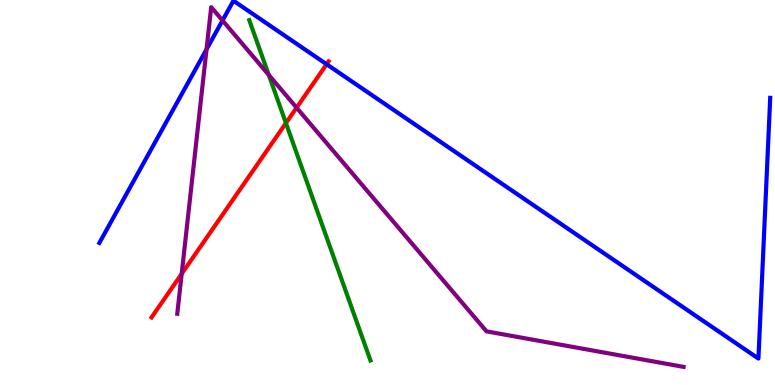[{'lines': ['blue', 'red'], 'intersections': [{'x': 4.21, 'y': 8.33}]}, {'lines': ['green', 'red'], 'intersections': [{'x': 3.69, 'y': 6.8}]}, {'lines': ['purple', 'red'], 'intersections': [{'x': 2.34, 'y': 2.89}, {'x': 3.83, 'y': 7.2}]}, {'lines': ['blue', 'green'], 'intersections': []}, {'lines': ['blue', 'purple'], 'intersections': [{'x': 2.66, 'y': 8.72}, {'x': 2.87, 'y': 9.47}]}, {'lines': ['green', 'purple'], 'intersections': [{'x': 3.47, 'y': 8.05}]}]